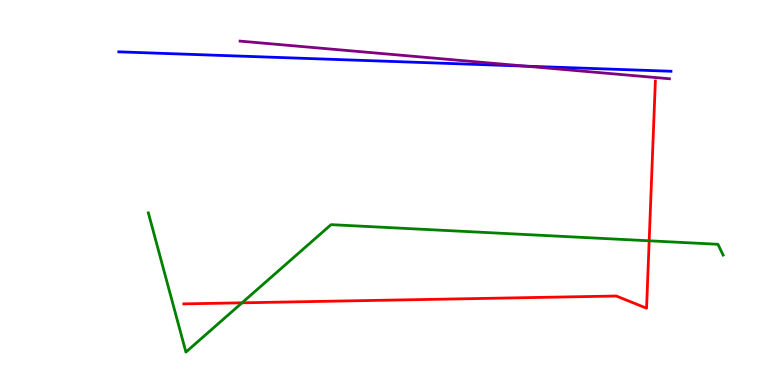[{'lines': ['blue', 'red'], 'intersections': []}, {'lines': ['green', 'red'], 'intersections': [{'x': 3.12, 'y': 2.13}, {'x': 8.38, 'y': 3.75}]}, {'lines': ['purple', 'red'], 'intersections': []}, {'lines': ['blue', 'green'], 'intersections': []}, {'lines': ['blue', 'purple'], 'intersections': [{'x': 6.78, 'y': 8.28}]}, {'lines': ['green', 'purple'], 'intersections': []}]